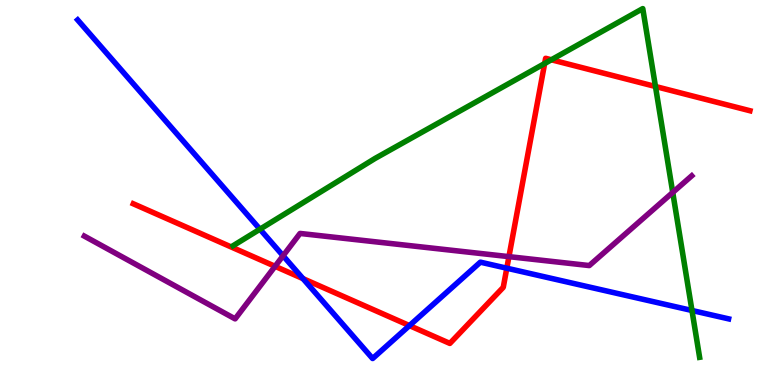[{'lines': ['blue', 'red'], 'intersections': [{'x': 3.91, 'y': 2.76}, {'x': 5.28, 'y': 1.54}, {'x': 6.54, 'y': 3.03}]}, {'lines': ['green', 'red'], 'intersections': [{'x': 7.03, 'y': 8.35}, {'x': 7.11, 'y': 8.45}, {'x': 8.46, 'y': 7.75}]}, {'lines': ['purple', 'red'], 'intersections': [{'x': 3.55, 'y': 3.08}, {'x': 6.57, 'y': 3.33}]}, {'lines': ['blue', 'green'], 'intersections': [{'x': 3.35, 'y': 4.05}, {'x': 8.93, 'y': 1.94}]}, {'lines': ['blue', 'purple'], 'intersections': [{'x': 3.65, 'y': 3.36}]}, {'lines': ['green', 'purple'], 'intersections': [{'x': 8.68, 'y': 5.0}]}]